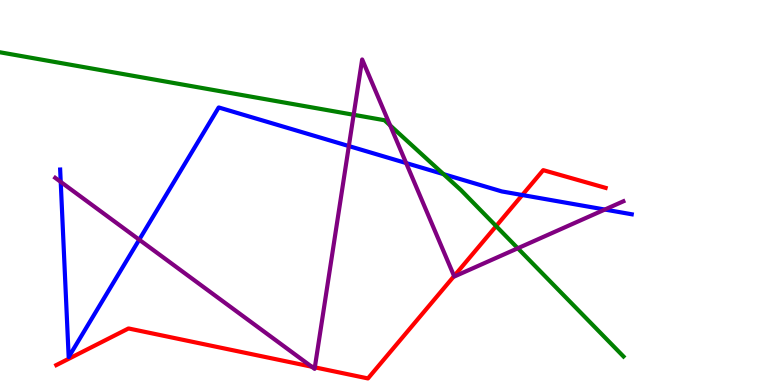[{'lines': ['blue', 'red'], 'intersections': [{'x': 6.74, 'y': 4.93}]}, {'lines': ['green', 'red'], 'intersections': [{'x': 6.4, 'y': 4.13}]}, {'lines': ['purple', 'red'], 'intersections': [{'x': 4.02, 'y': 0.476}, {'x': 4.06, 'y': 0.459}, {'x': 5.86, 'y': 2.83}]}, {'lines': ['blue', 'green'], 'intersections': [{'x': 5.72, 'y': 5.48}]}, {'lines': ['blue', 'purple'], 'intersections': [{'x': 0.783, 'y': 5.28}, {'x': 1.8, 'y': 3.77}, {'x': 4.5, 'y': 6.21}, {'x': 5.24, 'y': 5.76}, {'x': 7.8, 'y': 4.56}]}, {'lines': ['green', 'purple'], 'intersections': [{'x': 4.56, 'y': 7.02}, {'x': 5.03, 'y': 6.74}, {'x': 6.68, 'y': 3.55}]}]